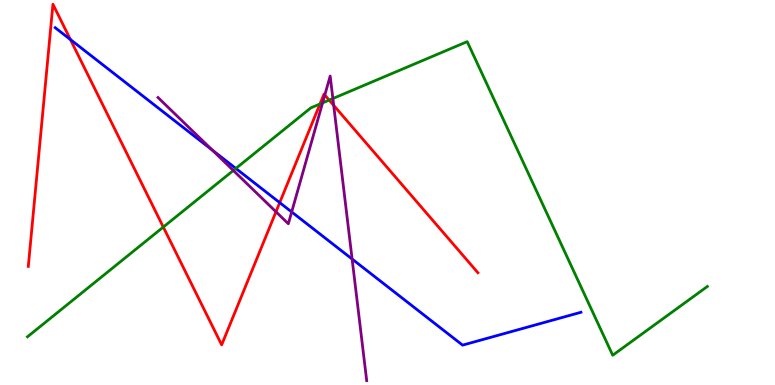[{'lines': ['blue', 'red'], 'intersections': [{'x': 0.909, 'y': 8.97}, {'x': 3.61, 'y': 4.74}]}, {'lines': ['green', 'red'], 'intersections': [{'x': 2.11, 'y': 4.1}, {'x': 4.13, 'y': 7.3}, {'x': 4.25, 'y': 7.4}]}, {'lines': ['purple', 'red'], 'intersections': [{'x': 3.56, 'y': 4.5}, {'x': 4.19, 'y': 7.53}, {'x': 4.31, 'y': 7.26}]}, {'lines': ['blue', 'green'], 'intersections': [{'x': 3.04, 'y': 5.62}]}, {'lines': ['blue', 'purple'], 'intersections': [{'x': 2.74, 'y': 6.1}, {'x': 3.76, 'y': 4.49}, {'x': 4.54, 'y': 3.27}]}, {'lines': ['green', 'purple'], 'intersections': [{'x': 3.01, 'y': 5.57}, {'x': 4.16, 'y': 7.33}, {'x': 4.3, 'y': 7.44}]}]